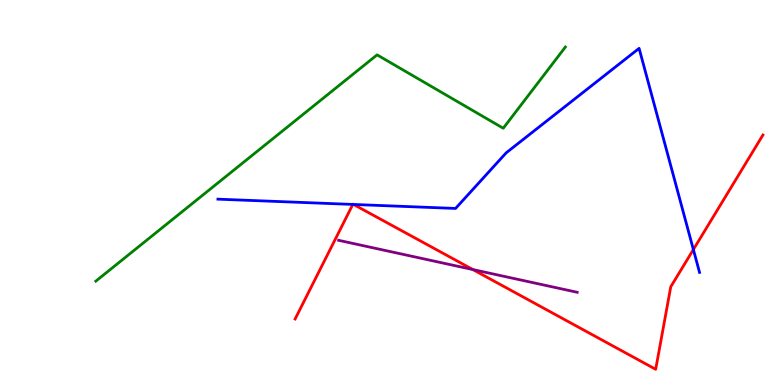[{'lines': ['blue', 'red'], 'intersections': [{'x': 4.55, 'y': 4.69}, {'x': 4.56, 'y': 4.69}, {'x': 8.95, 'y': 3.52}]}, {'lines': ['green', 'red'], 'intersections': []}, {'lines': ['purple', 'red'], 'intersections': [{'x': 6.1, 'y': 3.0}]}, {'lines': ['blue', 'green'], 'intersections': []}, {'lines': ['blue', 'purple'], 'intersections': []}, {'lines': ['green', 'purple'], 'intersections': []}]